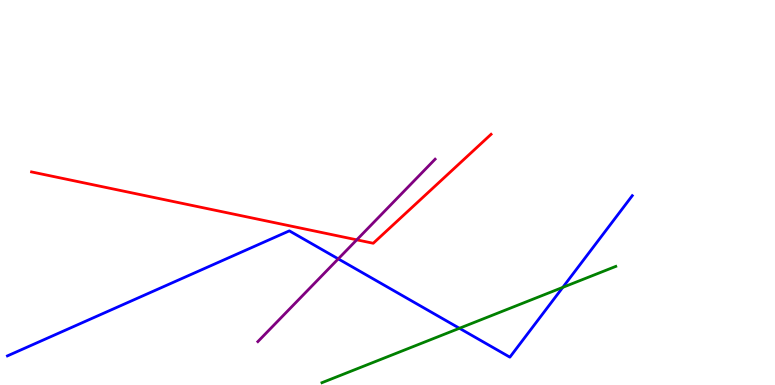[{'lines': ['blue', 'red'], 'intersections': []}, {'lines': ['green', 'red'], 'intersections': []}, {'lines': ['purple', 'red'], 'intersections': [{'x': 4.6, 'y': 3.77}]}, {'lines': ['blue', 'green'], 'intersections': [{'x': 5.93, 'y': 1.47}, {'x': 7.26, 'y': 2.54}]}, {'lines': ['blue', 'purple'], 'intersections': [{'x': 4.36, 'y': 3.28}]}, {'lines': ['green', 'purple'], 'intersections': []}]